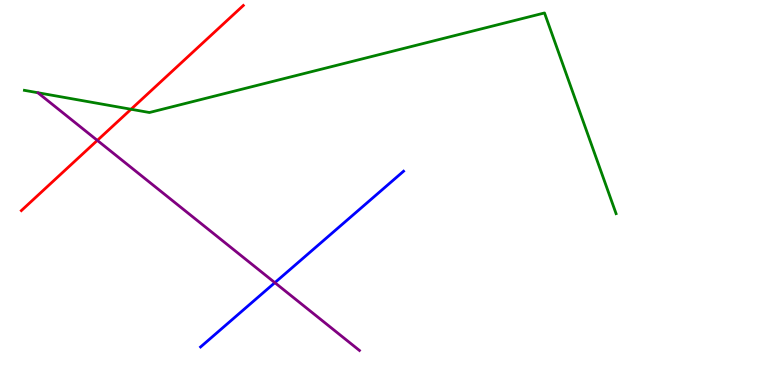[{'lines': ['blue', 'red'], 'intersections': []}, {'lines': ['green', 'red'], 'intersections': [{'x': 1.69, 'y': 7.16}]}, {'lines': ['purple', 'red'], 'intersections': [{'x': 1.26, 'y': 6.35}]}, {'lines': ['blue', 'green'], 'intersections': []}, {'lines': ['blue', 'purple'], 'intersections': [{'x': 3.55, 'y': 2.66}]}, {'lines': ['green', 'purple'], 'intersections': []}]